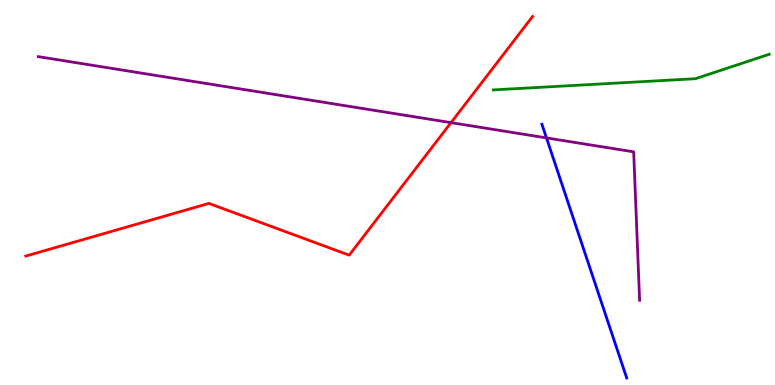[{'lines': ['blue', 'red'], 'intersections': []}, {'lines': ['green', 'red'], 'intersections': []}, {'lines': ['purple', 'red'], 'intersections': [{'x': 5.82, 'y': 6.81}]}, {'lines': ['blue', 'green'], 'intersections': []}, {'lines': ['blue', 'purple'], 'intersections': [{'x': 7.05, 'y': 6.42}]}, {'lines': ['green', 'purple'], 'intersections': []}]